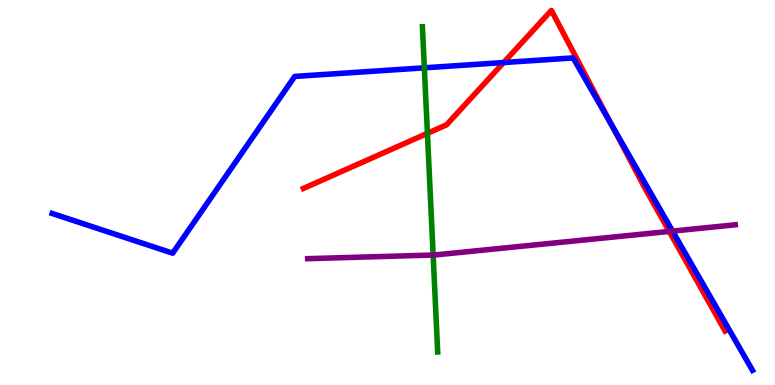[{'lines': ['blue', 'red'], 'intersections': [{'x': 6.5, 'y': 8.38}, {'x': 7.9, 'y': 6.73}]}, {'lines': ['green', 'red'], 'intersections': [{'x': 5.52, 'y': 6.54}]}, {'lines': ['purple', 'red'], 'intersections': [{'x': 8.64, 'y': 3.99}]}, {'lines': ['blue', 'green'], 'intersections': [{'x': 5.48, 'y': 8.24}]}, {'lines': ['blue', 'purple'], 'intersections': [{'x': 8.68, 'y': 4.0}]}, {'lines': ['green', 'purple'], 'intersections': [{'x': 5.59, 'y': 3.38}]}]